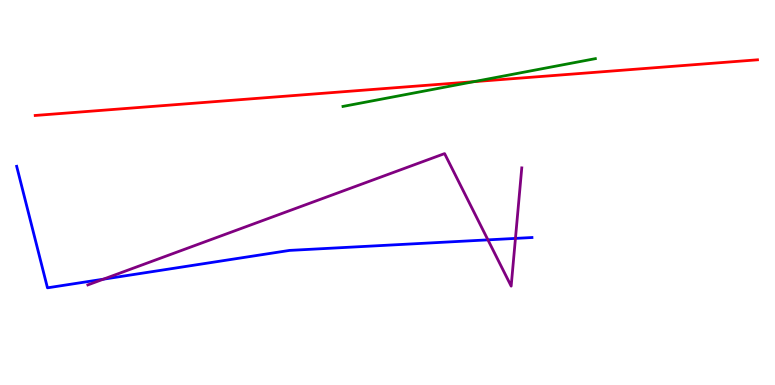[{'lines': ['blue', 'red'], 'intersections': []}, {'lines': ['green', 'red'], 'intersections': [{'x': 6.11, 'y': 7.88}]}, {'lines': ['purple', 'red'], 'intersections': []}, {'lines': ['blue', 'green'], 'intersections': []}, {'lines': ['blue', 'purple'], 'intersections': [{'x': 1.33, 'y': 2.75}, {'x': 6.3, 'y': 3.77}, {'x': 6.65, 'y': 3.81}]}, {'lines': ['green', 'purple'], 'intersections': []}]